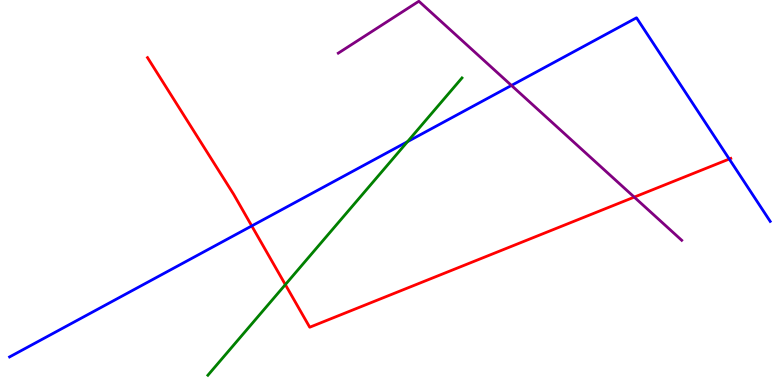[{'lines': ['blue', 'red'], 'intersections': [{'x': 3.25, 'y': 4.13}, {'x': 9.41, 'y': 5.87}]}, {'lines': ['green', 'red'], 'intersections': [{'x': 3.68, 'y': 2.61}]}, {'lines': ['purple', 'red'], 'intersections': [{'x': 8.18, 'y': 4.88}]}, {'lines': ['blue', 'green'], 'intersections': [{'x': 5.26, 'y': 6.32}]}, {'lines': ['blue', 'purple'], 'intersections': [{'x': 6.6, 'y': 7.78}]}, {'lines': ['green', 'purple'], 'intersections': []}]